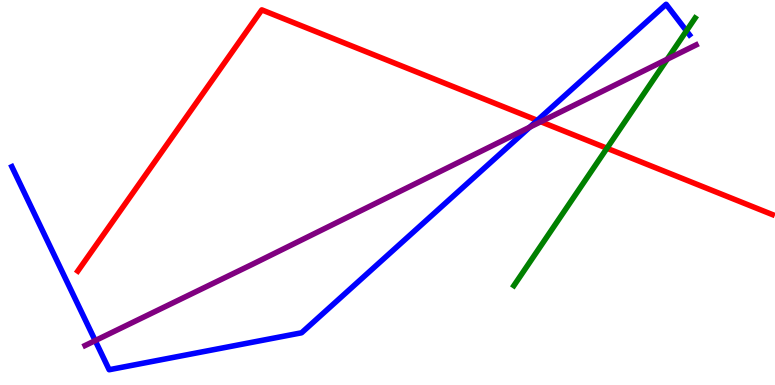[{'lines': ['blue', 'red'], 'intersections': [{'x': 6.93, 'y': 6.87}]}, {'lines': ['green', 'red'], 'intersections': [{'x': 7.83, 'y': 6.15}]}, {'lines': ['purple', 'red'], 'intersections': [{'x': 6.98, 'y': 6.84}]}, {'lines': ['blue', 'green'], 'intersections': [{'x': 8.86, 'y': 9.2}]}, {'lines': ['blue', 'purple'], 'intersections': [{'x': 1.23, 'y': 1.15}, {'x': 6.84, 'y': 6.7}]}, {'lines': ['green', 'purple'], 'intersections': [{'x': 8.61, 'y': 8.46}]}]